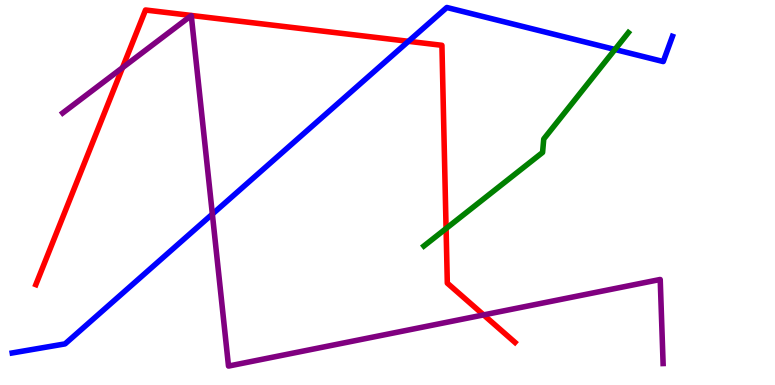[{'lines': ['blue', 'red'], 'intersections': [{'x': 5.27, 'y': 8.93}]}, {'lines': ['green', 'red'], 'intersections': [{'x': 5.76, 'y': 4.06}]}, {'lines': ['purple', 'red'], 'intersections': [{'x': 1.58, 'y': 8.24}, {'x': 6.24, 'y': 1.82}]}, {'lines': ['blue', 'green'], 'intersections': [{'x': 7.93, 'y': 8.71}]}, {'lines': ['blue', 'purple'], 'intersections': [{'x': 2.74, 'y': 4.44}]}, {'lines': ['green', 'purple'], 'intersections': []}]